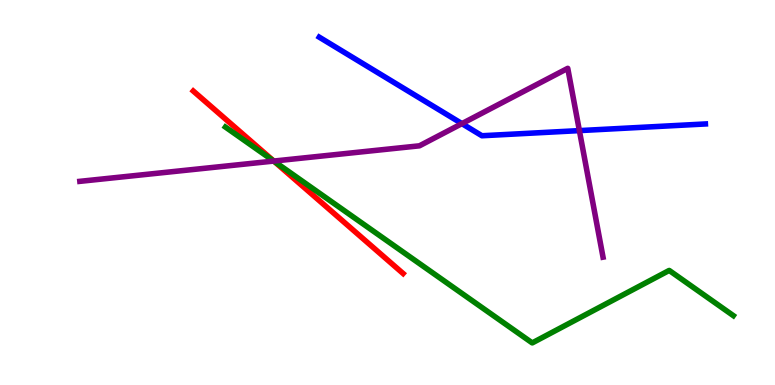[{'lines': ['blue', 'red'], 'intersections': []}, {'lines': ['green', 'red'], 'intersections': [{'x': 3.54, 'y': 5.81}]}, {'lines': ['purple', 'red'], 'intersections': [{'x': 3.53, 'y': 5.82}]}, {'lines': ['blue', 'green'], 'intersections': []}, {'lines': ['blue', 'purple'], 'intersections': [{'x': 5.96, 'y': 6.79}, {'x': 7.48, 'y': 6.61}]}, {'lines': ['green', 'purple'], 'intersections': [{'x': 3.53, 'y': 5.82}]}]